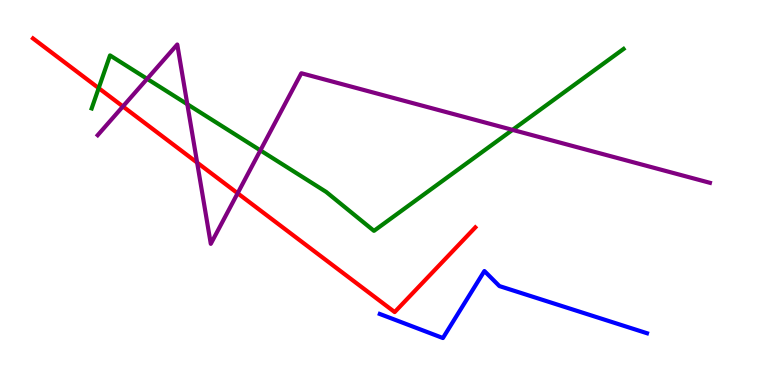[{'lines': ['blue', 'red'], 'intersections': []}, {'lines': ['green', 'red'], 'intersections': [{'x': 1.27, 'y': 7.71}]}, {'lines': ['purple', 'red'], 'intersections': [{'x': 1.59, 'y': 7.24}, {'x': 2.54, 'y': 5.78}, {'x': 3.07, 'y': 4.98}]}, {'lines': ['blue', 'green'], 'intersections': []}, {'lines': ['blue', 'purple'], 'intersections': []}, {'lines': ['green', 'purple'], 'intersections': [{'x': 1.9, 'y': 7.95}, {'x': 2.42, 'y': 7.29}, {'x': 3.36, 'y': 6.09}, {'x': 6.61, 'y': 6.63}]}]